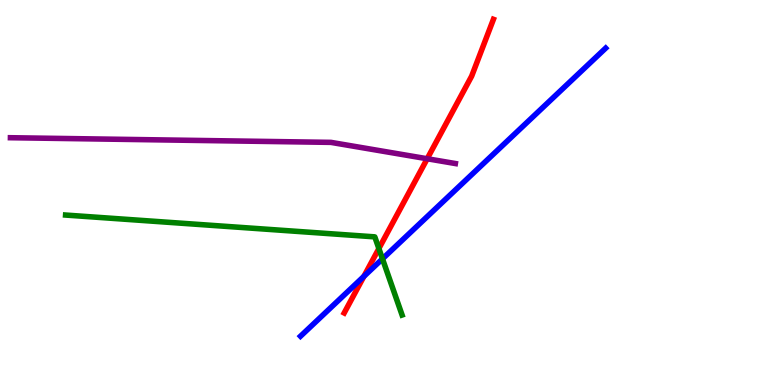[{'lines': ['blue', 'red'], 'intersections': [{'x': 4.7, 'y': 2.82}]}, {'lines': ['green', 'red'], 'intersections': [{'x': 4.89, 'y': 3.54}]}, {'lines': ['purple', 'red'], 'intersections': [{'x': 5.51, 'y': 5.88}]}, {'lines': ['blue', 'green'], 'intersections': [{'x': 4.94, 'y': 3.28}]}, {'lines': ['blue', 'purple'], 'intersections': []}, {'lines': ['green', 'purple'], 'intersections': []}]